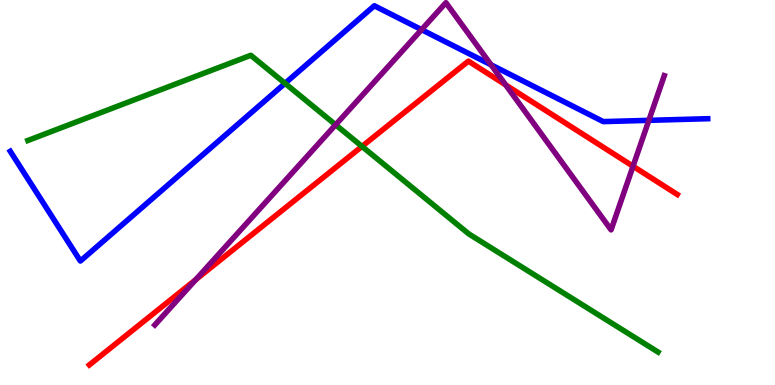[{'lines': ['blue', 'red'], 'intersections': []}, {'lines': ['green', 'red'], 'intersections': [{'x': 4.67, 'y': 6.2}]}, {'lines': ['purple', 'red'], 'intersections': [{'x': 2.53, 'y': 2.74}, {'x': 6.53, 'y': 7.79}, {'x': 8.17, 'y': 5.68}]}, {'lines': ['blue', 'green'], 'intersections': [{'x': 3.68, 'y': 7.84}]}, {'lines': ['blue', 'purple'], 'intersections': [{'x': 5.44, 'y': 9.23}, {'x': 6.34, 'y': 8.32}, {'x': 8.37, 'y': 6.87}]}, {'lines': ['green', 'purple'], 'intersections': [{'x': 4.33, 'y': 6.76}]}]